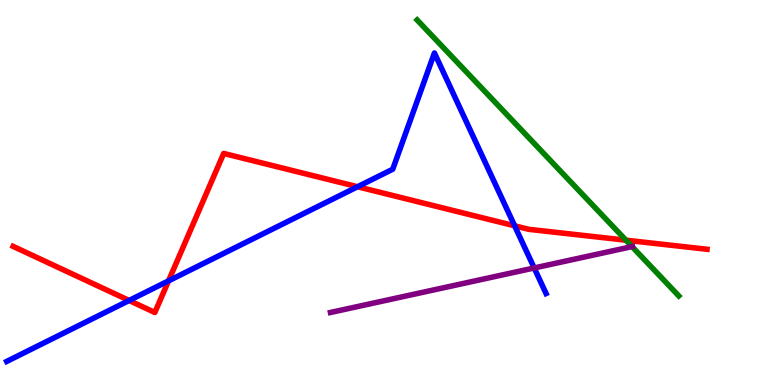[{'lines': ['blue', 'red'], 'intersections': [{'x': 1.67, 'y': 2.2}, {'x': 2.17, 'y': 2.7}, {'x': 4.61, 'y': 5.15}, {'x': 6.64, 'y': 4.13}]}, {'lines': ['green', 'red'], 'intersections': [{'x': 8.08, 'y': 3.76}]}, {'lines': ['purple', 'red'], 'intersections': []}, {'lines': ['blue', 'green'], 'intersections': []}, {'lines': ['blue', 'purple'], 'intersections': [{'x': 6.89, 'y': 3.04}]}, {'lines': ['green', 'purple'], 'intersections': [{'x': 8.16, 'y': 3.59}]}]